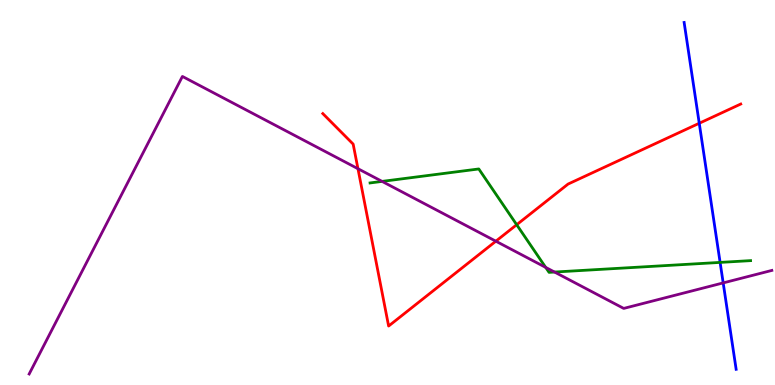[{'lines': ['blue', 'red'], 'intersections': [{'x': 9.02, 'y': 6.8}]}, {'lines': ['green', 'red'], 'intersections': [{'x': 6.67, 'y': 4.16}]}, {'lines': ['purple', 'red'], 'intersections': [{'x': 4.62, 'y': 5.62}, {'x': 6.4, 'y': 3.74}]}, {'lines': ['blue', 'green'], 'intersections': [{'x': 9.29, 'y': 3.18}]}, {'lines': ['blue', 'purple'], 'intersections': [{'x': 9.33, 'y': 2.65}]}, {'lines': ['green', 'purple'], 'intersections': [{'x': 4.93, 'y': 5.29}, {'x': 7.04, 'y': 3.05}, {'x': 7.16, 'y': 2.93}]}]